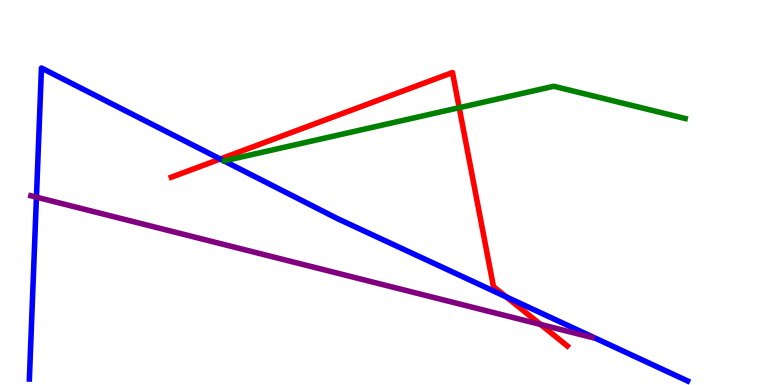[{'lines': ['blue', 'red'], 'intersections': [{'x': 2.84, 'y': 5.87}, {'x': 6.53, 'y': 2.29}]}, {'lines': ['green', 'red'], 'intersections': [{'x': 5.93, 'y': 7.2}]}, {'lines': ['purple', 'red'], 'intersections': [{'x': 6.97, 'y': 1.57}]}, {'lines': ['blue', 'green'], 'intersections': []}, {'lines': ['blue', 'purple'], 'intersections': [{'x': 0.47, 'y': 4.88}]}, {'lines': ['green', 'purple'], 'intersections': []}]